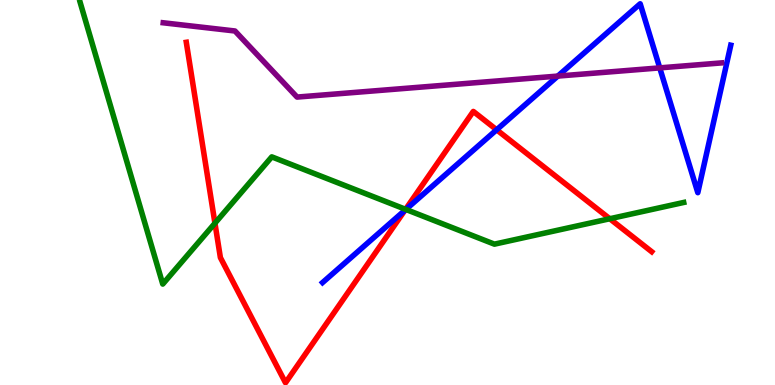[{'lines': ['blue', 'red'], 'intersections': [{'x': 5.22, 'y': 4.54}, {'x': 6.41, 'y': 6.63}]}, {'lines': ['green', 'red'], 'intersections': [{'x': 2.77, 'y': 4.2}, {'x': 5.23, 'y': 4.56}, {'x': 7.87, 'y': 4.32}]}, {'lines': ['purple', 'red'], 'intersections': []}, {'lines': ['blue', 'green'], 'intersections': [{'x': 5.24, 'y': 4.56}]}, {'lines': ['blue', 'purple'], 'intersections': [{'x': 7.2, 'y': 8.02}, {'x': 8.51, 'y': 8.24}]}, {'lines': ['green', 'purple'], 'intersections': []}]